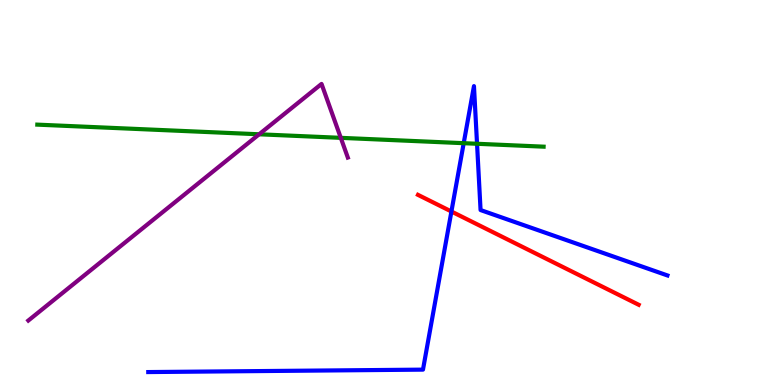[{'lines': ['blue', 'red'], 'intersections': [{'x': 5.82, 'y': 4.51}]}, {'lines': ['green', 'red'], 'intersections': []}, {'lines': ['purple', 'red'], 'intersections': []}, {'lines': ['blue', 'green'], 'intersections': [{'x': 5.98, 'y': 6.28}, {'x': 6.16, 'y': 6.27}]}, {'lines': ['blue', 'purple'], 'intersections': []}, {'lines': ['green', 'purple'], 'intersections': [{'x': 3.34, 'y': 6.51}, {'x': 4.4, 'y': 6.42}]}]